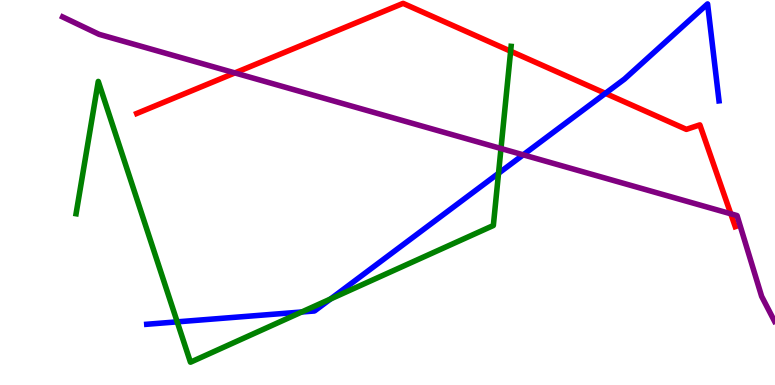[{'lines': ['blue', 'red'], 'intersections': [{'x': 7.81, 'y': 7.58}]}, {'lines': ['green', 'red'], 'intersections': [{'x': 6.59, 'y': 8.67}]}, {'lines': ['purple', 'red'], 'intersections': [{'x': 3.03, 'y': 8.11}, {'x': 9.43, 'y': 4.45}]}, {'lines': ['blue', 'green'], 'intersections': [{'x': 2.29, 'y': 1.64}, {'x': 3.89, 'y': 1.9}, {'x': 4.26, 'y': 2.23}, {'x': 6.43, 'y': 5.5}]}, {'lines': ['blue', 'purple'], 'intersections': [{'x': 6.75, 'y': 5.98}]}, {'lines': ['green', 'purple'], 'intersections': [{'x': 6.46, 'y': 6.14}]}]